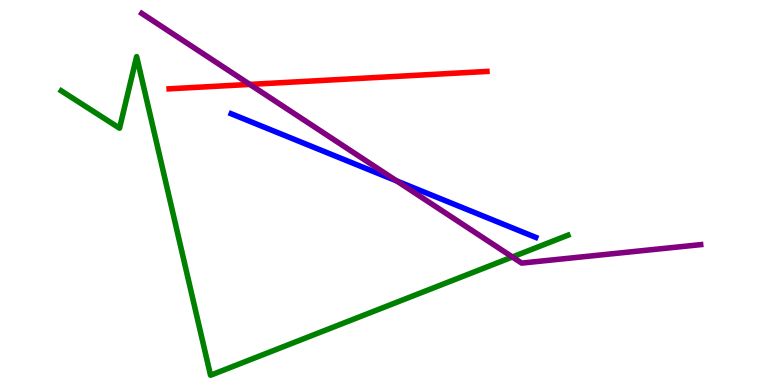[{'lines': ['blue', 'red'], 'intersections': []}, {'lines': ['green', 'red'], 'intersections': []}, {'lines': ['purple', 'red'], 'intersections': [{'x': 3.22, 'y': 7.81}]}, {'lines': ['blue', 'green'], 'intersections': []}, {'lines': ['blue', 'purple'], 'intersections': [{'x': 5.12, 'y': 5.3}]}, {'lines': ['green', 'purple'], 'intersections': [{'x': 6.61, 'y': 3.33}]}]